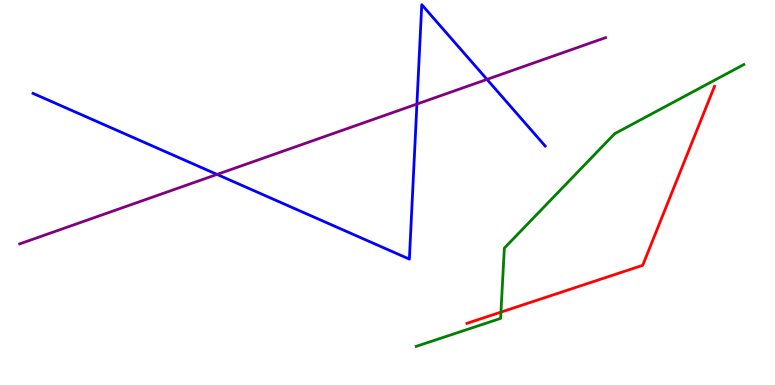[{'lines': ['blue', 'red'], 'intersections': []}, {'lines': ['green', 'red'], 'intersections': [{'x': 6.46, 'y': 1.89}]}, {'lines': ['purple', 'red'], 'intersections': []}, {'lines': ['blue', 'green'], 'intersections': []}, {'lines': ['blue', 'purple'], 'intersections': [{'x': 2.8, 'y': 5.47}, {'x': 5.38, 'y': 7.3}, {'x': 6.28, 'y': 7.94}]}, {'lines': ['green', 'purple'], 'intersections': []}]